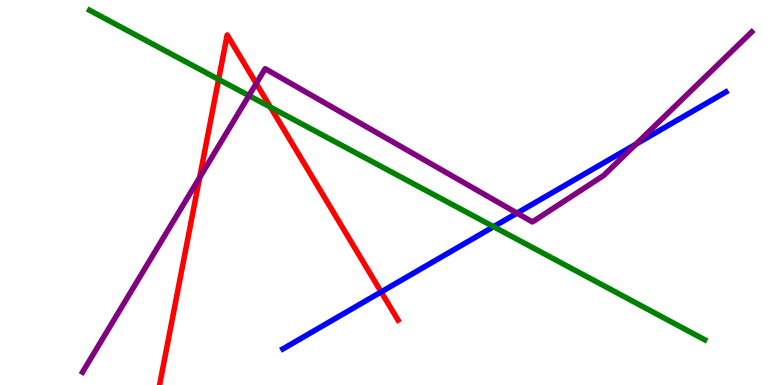[{'lines': ['blue', 'red'], 'intersections': [{'x': 4.92, 'y': 2.42}]}, {'lines': ['green', 'red'], 'intersections': [{'x': 2.82, 'y': 7.94}, {'x': 3.49, 'y': 7.22}]}, {'lines': ['purple', 'red'], 'intersections': [{'x': 2.58, 'y': 5.39}, {'x': 3.31, 'y': 7.83}]}, {'lines': ['blue', 'green'], 'intersections': [{'x': 6.37, 'y': 4.11}]}, {'lines': ['blue', 'purple'], 'intersections': [{'x': 6.67, 'y': 4.46}, {'x': 8.21, 'y': 6.26}]}, {'lines': ['green', 'purple'], 'intersections': [{'x': 3.21, 'y': 7.52}]}]